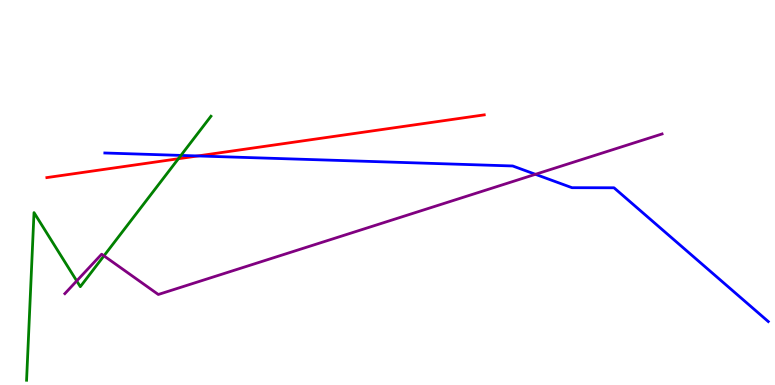[{'lines': ['blue', 'red'], 'intersections': [{'x': 2.55, 'y': 5.95}]}, {'lines': ['green', 'red'], 'intersections': [{'x': 2.3, 'y': 5.88}]}, {'lines': ['purple', 'red'], 'intersections': []}, {'lines': ['blue', 'green'], 'intersections': [{'x': 2.33, 'y': 5.96}]}, {'lines': ['blue', 'purple'], 'intersections': [{'x': 6.91, 'y': 5.47}]}, {'lines': ['green', 'purple'], 'intersections': [{'x': 0.99, 'y': 2.7}, {'x': 1.34, 'y': 3.35}]}]